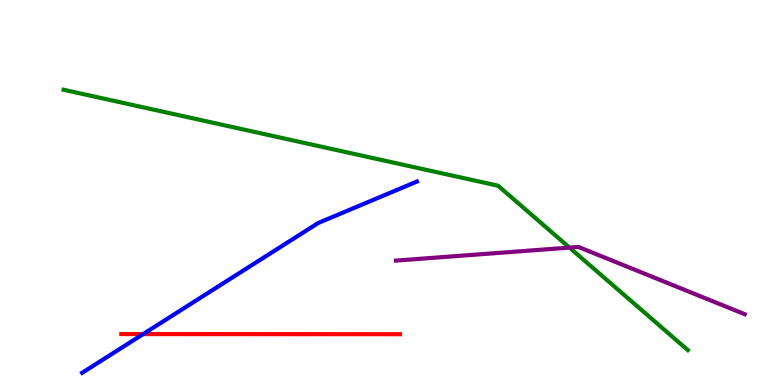[{'lines': ['blue', 'red'], 'intersections': [{'x': 1.85, 'y': 1.32}]}, {'lines': ['green', 'red'], 'intersections': []}, {'lines': ['purple', 'red'], 'intersections': []}, {'lines': ['blue', 'green'], 'intersections': []}, {'lines': ['blue', 'purple'], 'intersections': []}, {'lines': ['green', 'purple'], 'intersections': [{'x': 7.35, 'y': 3.57}]}]